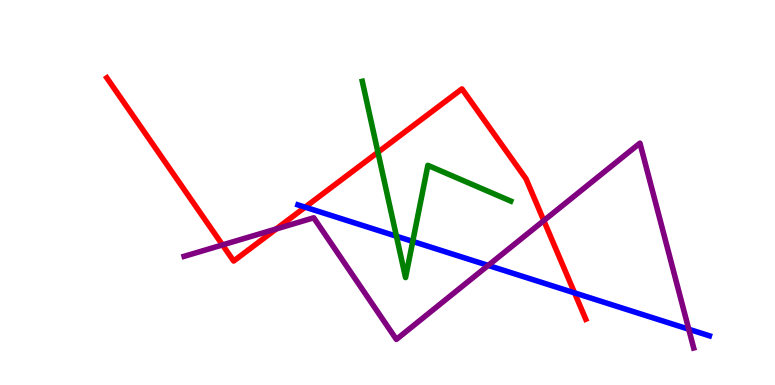[{'lines': ['blue', 'red'], 'intersections': [{'x': 3.94, 'y': 4.62}, {'x': 7.41, 'y': 2.39}]}, {'lines': ['green', 'red'], 'intersections': [{'x': 4.88, 'y': 6.04}]}, {'lines': ['purple', 'red'], 'intersections': [{'x': 2.87, 'y': 3.64}, {'x': 3.56, 'y': 4.05}, {'x': 7.02, 'y': 4.27}]}, {'lines': ['blue', 'green'], 'intersections': [{'x': 5.12, 'y': 3.86}, {'x': 5.33, 'y': 3.73}]}, {'lines': ['blue', 'purple'], 'intersections': [{'x': 6.3, 'y': 3.11}, {'x': 8.89, 'y': 1.45}]}, {'lines': ['green', 'purple'], 'intersections': []}]